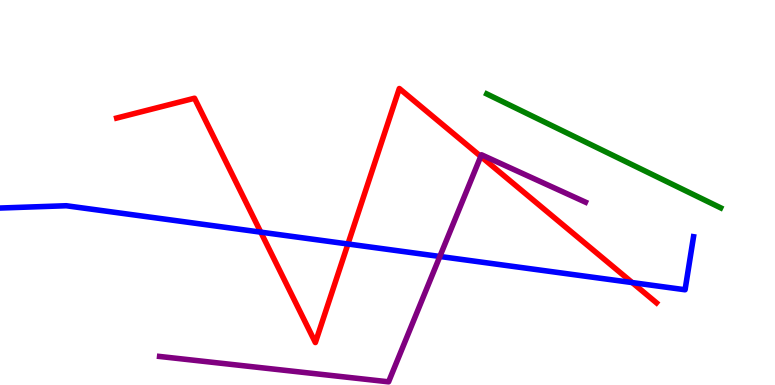[{'lines': ['blue', 'red'], 'intersections': [{'x': 3.36, 'y': 3.97}, {'x': 4.49, 'y': 3.66}, {'x': 8.16, 'y': 2.66}]}, {'lines': ['green', 'red'], 'intersections': []}, {'lines': ['purple', 'red'], 'intersections': [{'x': 6.2, 'y': 5.94}]}, {'lines': ['blue', 'green'], 'intersections': []}, {'lines': ['blue', 'purple'], 'intersections': [{'x': 5.68, 'y': 3.34}]}, {'lines': ['green', 'purple'], 'intersections': []}]